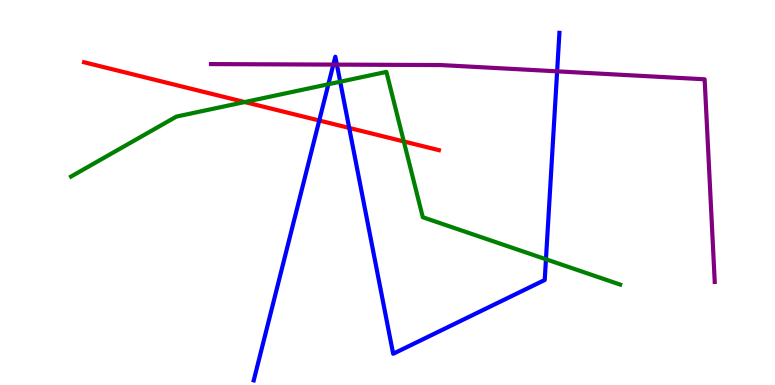[{'lines': ['blue', 'red'], 'intersections': [{'x': 4.12, 'y': 6.87}, {'x': 4.51, 'y': 6.68}]}, {'lines': ['green', 'red'], 'intersections': [{'x': 3.16, 'y': 7.35}, {'x': 5.21, 'y': 6.33}]}, {'lines': ['purple', 'red'], 'intersections': []}, {'lines': ['blue', 'green'], 'intersections': [{'x': 4.24, 'y': 7.81}, {'x': 4.39, 'y': 7.88}, {'x': 7.04, 'y': 3.27}]}, {'lines': ['blue', 'purple'], 'intersections': [{'x': 4.3, 'y': 8.32}, {'x': 4.35, 'y': 8.32}, {'x': 7.19, 'y': 8.15}]}, {'lines': ['green', 'purple'], 'intersections': []}]